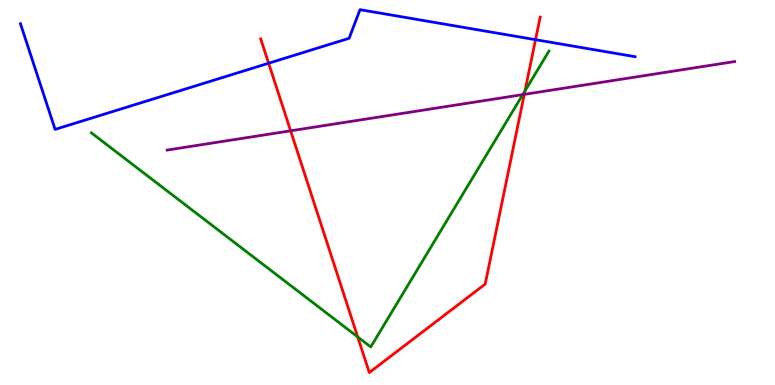[{'lines': ['blue', 'red'], 'intersections': [{'x': 3.47, 'y': 8.36}, {'x': 6.91, 'y': 8.97}]}, {'lines': ['green', 'red'], 'intersections': [{'x': 4.62, 'y': 1.25}, {'x': 6.77, 'y': 7.64}]}, {'lines': ['purple', 'red'], 'intersections': [{'x': 3.75, 'y': 6.6}, {'x': 6.76, 'y': 7.55}]}, {'lines': ['blue', 'green'], 'intersections': []}, {'lines': ['blue', 'purple'], 'intersections': []}, {'lines': ['green', 'purple'], 'intersections': [{'x': 6.75, 'y': 7.54}]}]